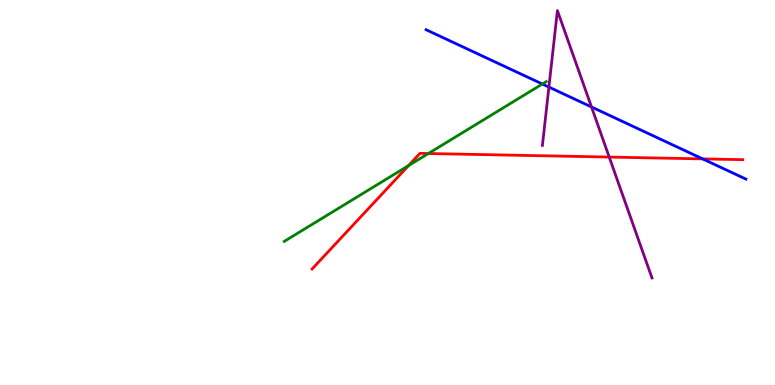[{'lines': ['blue', 'red'], 'intersections': [{'x': 9.07, 'y': 5.87}]}, {'lines': ['green', 'red'], 'intersections': [{'x': 5.27, 'y': 5.7}, {'x': 5.53, 'y': 6.01}]}, {'lines': ['purple', 'red'], 'intersections': [{'x': 7.86, 'y': 5.92}]}, {'lines': ['blue', 'green'], 'intersections': [{'x': 7.0, 'y': 7.82}]}, {'lines': ['blue', 'purple'], 'intersections': [{'x': 7.08, 'y': 7.74}, {'x': 7.63, 'y': 7.22}]}, {'lines': ['green', 'purple'], 'intersections': []}]